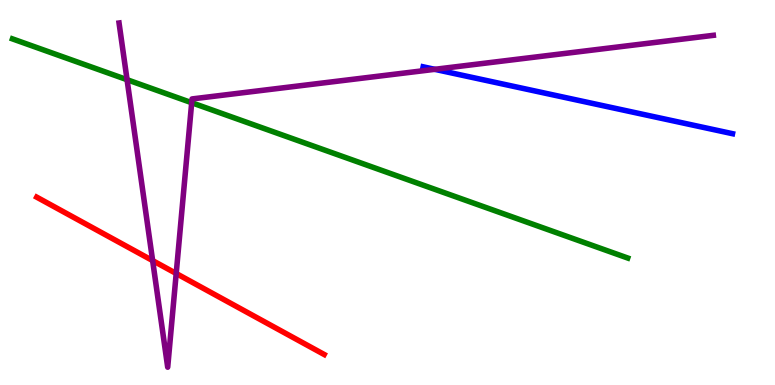[{'lines': ['blue', 'red'], 'intersections': []}, {'lines': ['green', 'red'], 'intersections': []}, {'lines': ['purple', 'red'], 'intersections': [{'x': 1.97, 'y': 3.23}, {'x': 2.27, 'y': 2.9}]}, {'lines': ['blue', 'green'], 'intersections': []}, {'lines': ['blue', 'purple'], 'intersections': [{'x': 5.61, 'y': 8.2}]}, {'lines': ['green', 'purple'], 'intersections': [{'x': 1.64, 'y': 7.93}, {'x': 2.47, 'y': 7.33}]}]